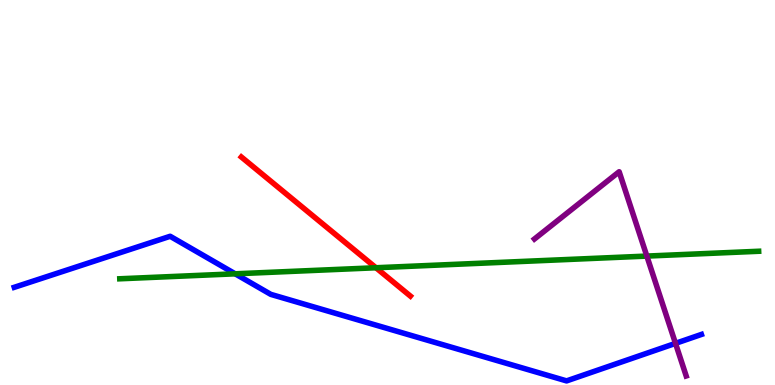[{'lines': ['blue', 'red'], 'intersections': []}, {'lines': ['green', 'red'], 'intersections': [{'x': 4.85, 'y': 3.05}]}, {'lines': ['purple', 'red'], 'intersections': []}, {'lines': ['blue', 'green'], 'intersections': [{'x': 3.03, 'y': 2.89}]}, {'lines': ['blue', 'purple'], 'intersections': [{'x': 8.72, 'y': 1.08}]}, {'lines': ['green', 'purple'], 'intersections': [{'x': 8.35, 'y': 3.35}]}]